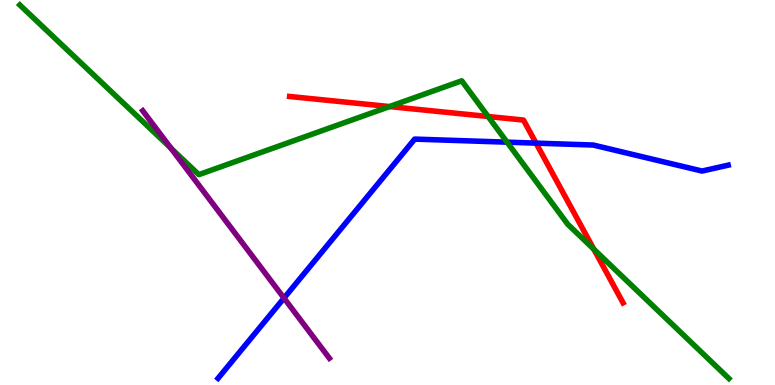[{'lines': ['blue', 'red'], 'intersections': [{'x': 6.92, 'y': 6.28}]}, {'lines': ['green', 'red'], 'intersections': [{'x': 5.03, 'y': 7.23}, {'x': 6.3, 'y': 6.97}, {'x': 7.66, 'y': 3.53}]}, {'lines': ['purple', 'red'], 'intersections': []}, {'lines': ['blue', 'green'], 'intersections': [{'x': 6.54, 'y': 6.31}]}, {'lines': ['blue', 'purple'], 'intersections': [{'x': 3.66, 'y': 2.26}]}, {'lines': ['green', 'purple'], 'intersections': [{'x': 2.21, 'y': 6.15}]}]